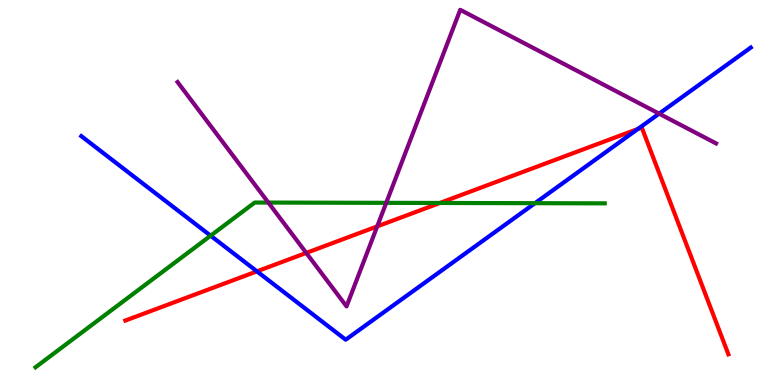[{'lines': ['blue', 'red'], 'intersections': [{'x': 3.32, 'y': 2.95}, {'x': 8.23, 'y': 6.65}]}, {'lines': ['green', 'red'], 'intersections': [{'x': 5.68, 'y': 4.73}]}, {'lines': ['purple', 'red'], 'intersections': [{'x': 3.95, 'y': 3.43}, {'x': 4.87, 'y': 4.12}]}, {'lines': ['blue', 'green'], 'intersections': [{'x': 2.72, 'y': 3.88}, {'x': 6.9, 'y': 4.72}]}, {'lines': ['blue', 'purple'], 'intersections': [{'x': 8.5, 'y': 7.05}]}, {'lines': ['green', 'purple'], 'intersections': [{'x': 3.46, 'y': 4.74}, {'x': 4.98, 'y': 4.73}]}]